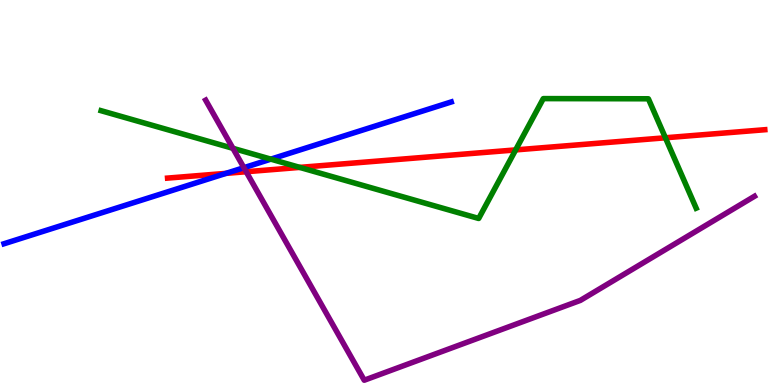[{'lines': ['blue', 'red'], 'intersections': [{'x': 2.92, 'y': 5.5}]}, {'lines': ['green', 'red'], 'intersections': [{'x': 3.87, 'y': 5.65}, {'x': 6.65, 'y': 6.11}, {'x': 8.59, 'y': 6.42}]}, {'lines': ['purple', 'red'], 'intersections': [{'x': 3.18, 'y': 5.54}]}, {'lines': ['blue', 'green'], 'intersections': [{'x': 3.49, 'y': 5.87}]}, {'lines': ['blue', 'purple'], 'intersections': [{'x': 3.15, 'y': 5.64}]}, {'lines': ['green', 'purple'], 'intersections': [{'x': 3.01, 'y': 6.15}]}]